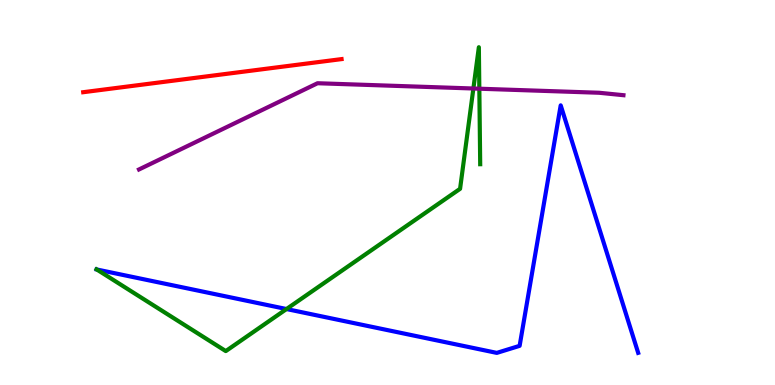[{'lines': ['blue', 'red'], 'intersections': []}, {'lines': ['green', 'red'], 'intersections': []}, {'lines': ['purple', 'red'], 'intersections': []}, {'lines': ['blue', 'green'], 'intersections': [{'x': 1.25, 'y': 3.0}, {'x': 3.7, 'y': 1.97}]}, {'lines': ['blue', 'purple'], 'intersections': []}, {'lines': ['green', 'purple'], 'intersections': [{'x': 6.11, 'y': 7.7}, {'x': 6.18, 'y': 7.7}]}]